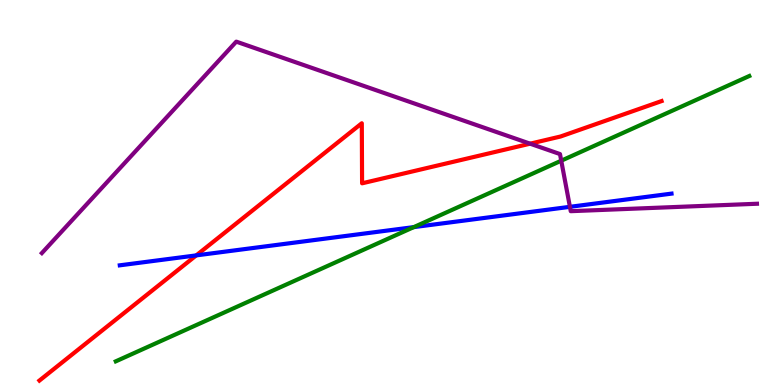[{'lines': ['blue', 'red'], 'intersections': [{'x': 2.53, 'y': 3.37}]}, {'lines': ['green', 'red'], 'intersections': []}, {'lines': ['purple', 'red'], 'intersections': [{'x': 6.84, 'y': 6.27}]}, {'lines': ['blue', 'green'], 'intersections': [{'x': 5.34, 'y': 4.1}]}, {'lines': ['blue', 'purple'], 'intersections': [{'x': 7.35, 'y': 4.63}]}, {'lines': ['green', 'purple'], 'intersections': [{'x': 7.24, 'y': 5.83}]}]